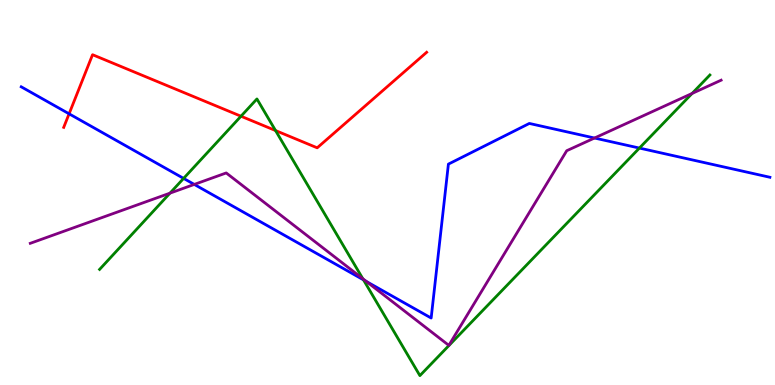[{'lines': ['blue', 'red'], 'intersections': [{'x': 0.892, 'y': 7.04}]}, {'lines': ['green', 'red'], 'intersections': [{'x': 3.11, 'y': 6.98}, {'x': 3.56, 'y': 6.61}]}, {'lines': ['purple', 'red'], 'intersections': []}, {'lines': ['blue', 'green'], 'intersections': [{'x': 2.37, 'y': 5.37}, {'x': 4.69, 'y': 2.73}, {'x': 8.25, 'y': 6.15}]}, {'lines': ['blue', 'purple'], 'intersections': [{'x': 2.51, 'y': 5.21}, {'x': 4.73, 'y': 2.69}, {'x': 7.67, 'y': 6.41}]}, {'lines': ['green', 'purple'], 'intersections': [{'x': 2.19, 'y': 4.98}, {'x': 4.68, 'y': 2.76}, {'x': 8.93, 'y': 7.57}]}]